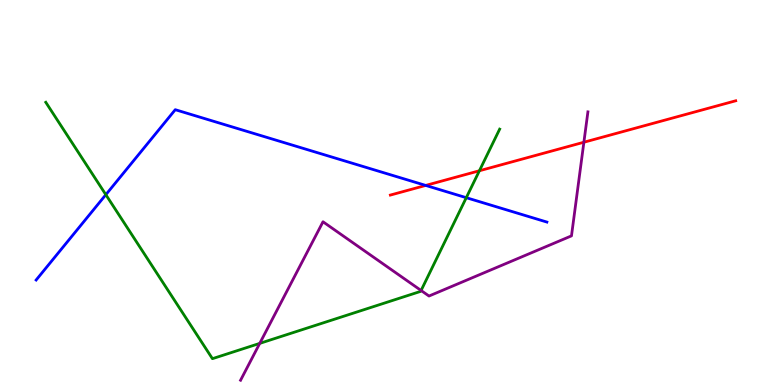[{'lines': ['blue', 'red'], 'intersections': [{'x': 5.49, 'y': 5.18}]}, {'lines': ['green', 'red'], 'intersections': [{'x': 6.19, 'y': 5.56}]}, {'lines': ['purple', 'red'], 'intersections': [{'x': 7.53, 'y': 6.31}]}, {'lines': ['blue', 'green'], 'intersections': [{'x': 1.37, 'y': 4.94}, {'x': 6.02, 'y': 4.87}]}, {'lines': ['blue', 'purple'], 'intersections': []}, {'lines': ['green', 'purple'], 'intersections': [{'x': 3.35, 'y': 1.08}, {'x': 5.43, 'y': 2.45}]}]